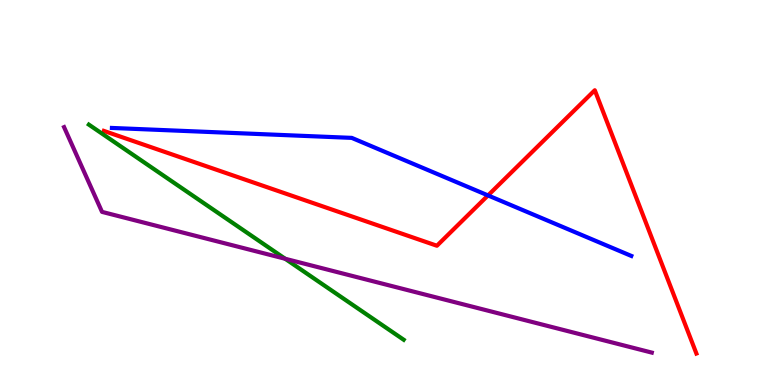[{'lines': ['blue', 'red'], 'intersections': [{'x': 6.3, 'y': 4.92}]}, {'lines': ['green', 'red'], 'intersections': []}, {'lines': ['purple', 'red'], 'intersections': []}, {'lines': ['blue', 'green'], 'intersections': []}, {'lines': ['blue', 'purple'], 'intersections': []}, {'lines': ['green', 'purple'], 'intersections': [{'x': 3.68, 'y': 3.28}]}]